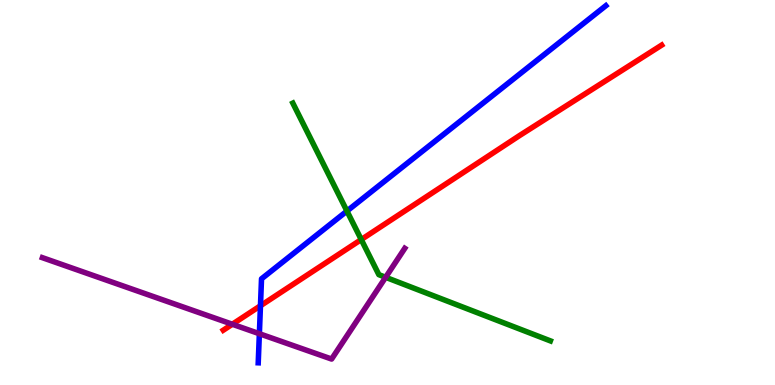[{'lines': ['blue', 'red'], 'intersections': [{'x': 3.36, 'y': 2.06}]}, {'lines': ['green', 'red'], 'intersections': [{'x': 4.66, 'y': 3.78}]}, {'lines': ['purple', 'red'], 'intersections': [{'x': 3.0, 'y': 1.58}]}, {'lines': ['blue', 'green'], 'intersections': [{'x': 4.48, 'y': 4.52}]}, {'lines': ['blue', 'purple'], 'intersections': [{'x': 3.35, 'y': 1.33}]}, {'lines': ['green', 'purple'], 'intersections': [{'x': 4.98, 'y': 2.8}]}]